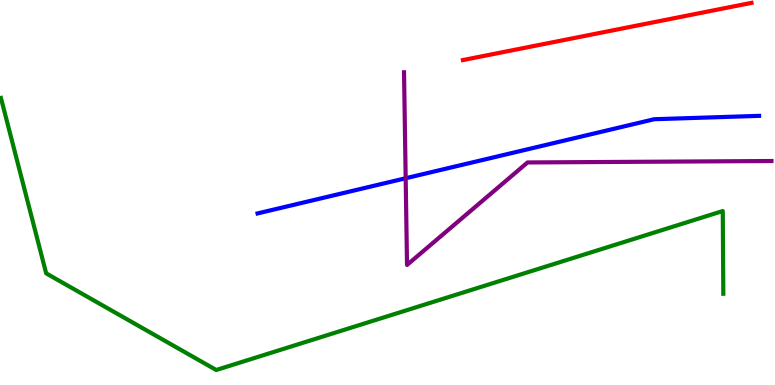[{'lines': ['blue', 'red'], 'intersections': []}, {'lines': ['green', 'red'], 'intersections': []}, {'lines': ['purple', 'red'], 'intersections': []}, {'lines': ['blue', 'green'], 'intersections': []}, {'lines': ['blue', 'purple'], 'intersections': [{'x': 5.23, 'y': 5.37}]}, {'lines': ['green', 'purple'], 'intersections': []}]